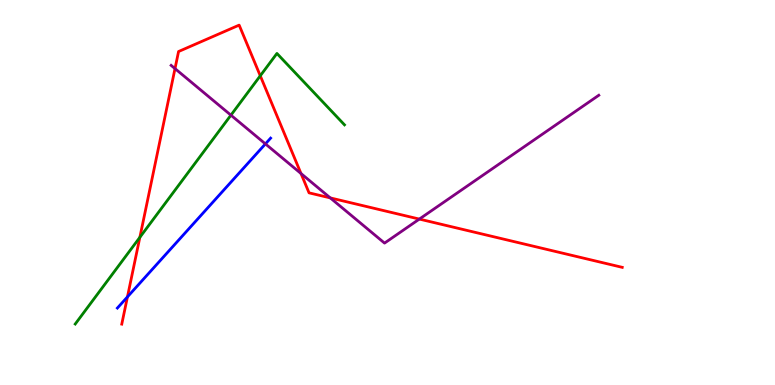[{'lines': ['blue', 'red'], 'intersections': [{'x': 1.64, 'y': 2.29}]}, {'lines': ['green', 'red'], 'intersections': [{'x': 1.8, 'y': 3.84}, {'x': 3.36, 'y': 8.03}]}, {'lines': ['purple', 'red'], 'intersections': [{'x': 2.26, 'y': 8.22}, {'x': 3.88, 'y': 5.49}, {'x': 4.26, 'y': 4.86}, {'x': 5.41, 'y': 4.31}]}, {'lines': ['blue', 'green'], 'intersections': []}, {'lines': ['blue', 'purple'], 'intersections': [{'x': 3.42, 'y': 6.26}]}, {'lines': ['green', 'purple'], 'intersections': [{'x': 2.98, 'y': 7.01}]}]